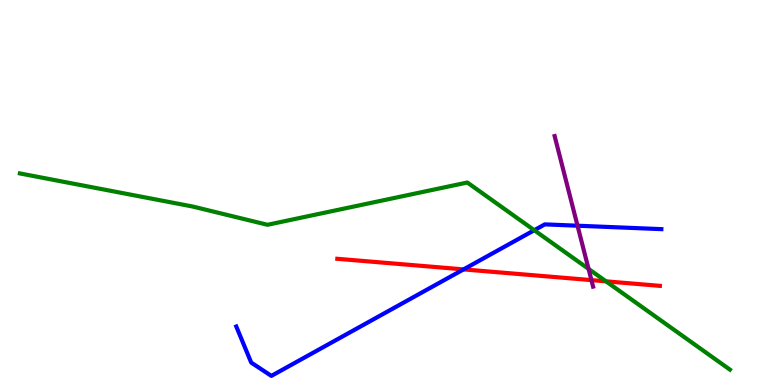[{'lines': ['blue', 'red'], 'intersections': [{'x': 5.98, 'y': 3.0}]}, {'lines': ['green', 'red'], 'intersections': [{'x': 7.82, 'y': 2.69}]}, {'lines': ['purple', 'red'], 'intersections': [{'x': 7.63, 'y': 2.72}]}, {'lines': ['blue', 'green'], 'intersections': [{'x': 6.89, 'y': 4.02}]}, {'lines': ['blue', 'purple'], 'intersections': [{'x': 7.45, 'y': 4.14}]}, {'lines': ['green', 'purple'], 'intersections': [{'x': 7.59, 'y': 3.02}]}]